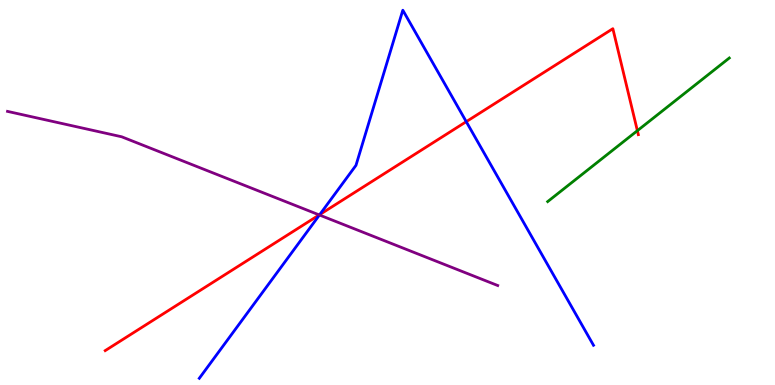[{'lines': ['blue', 'red'], 'intersections': [{'x': 4.13, 'y': 4.43}, {'x': 6.02, 'y': 6.84}]}, {'lines': ['green', 'red'], 'intersections': [{'x': 8.22, 'y': 6.61}]}, {'lines': ['purple', 'red'], 'intersections': [{'x': 4.12, 'y': 4.42}]}, {'lines': ['blue', 'green'], 'intersections': []}, {'lines': ['blue', 'purple'], 'intersections': [{'x': 4.12, 'y': 4.42}]}, {'lines': ['green', 'purple'], 'intersections': []}]